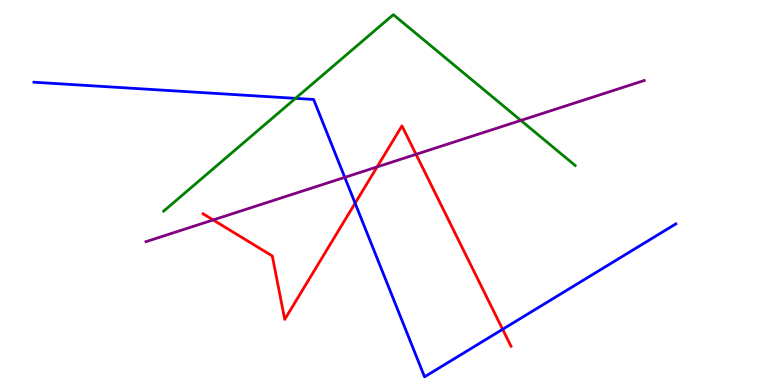[{'lines': ['blue', 'red'], 'intersections': [{'x': 4.58, 'y': 4.72}, {'x': 6.49, 'y': 1.45}]}, {'lines': ['green', 'red'], 'intersections': []}, {'lines': ['purple', 'red'], 'intersections': [{'x': 2.75, 'y': 4.29}, {'x': 4.87, 'y': 5.66}, {'x': 5.37, 'y': 5.99}]}, {'lines': ['blue', 'green'], 'intersections': [{'x': 3.81, 'y': 7.45}]}, {'lines': ['blue', 'purple'], 'intersections': [{'x': 4.45, 'y': 5.39}]}, {'lines': ['green', 'purple'], 'intersections': [{'x': 6.72, 'y': 6.87}]}]